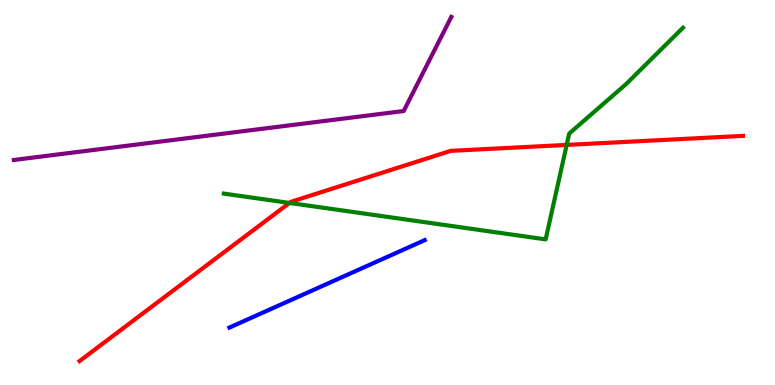[{'lines': ['blue', 'red'], 'intersections': []}, {'lines': ['green', 'red'], 'intersections': [{'x': 3.74, 'y': 4.73}, {'x': 7.31, 'y': 6.24}]}, {'lines': ['purple', 'red'], 'intersections': []}, {'lines': ['blue', 'green'], 'intersections': []}, {'lines': ['blue', 'purple'], 'intersections': []}, {'lines': ['green', 'purple'], 'intersections': []}]